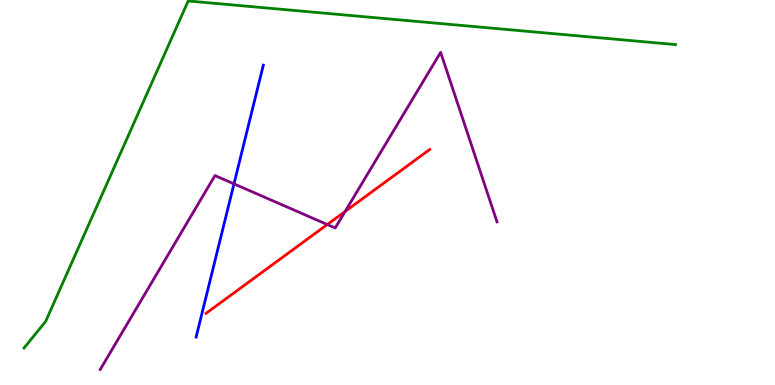[{'lines': ['blue', 'red'], 'intersections': []}, {'lines': ['green', 'red'], 'intersections': []}, {'lines': ['purple', 'red'], 'intersections': [{'x': 4.22, 'y': 4.17}, {'x': 4.45, 'y': 4.51}]}, {'lines': ['blue', 'green'], 'intersections': []}, {'lines': ['blue', 'purple'], 'intersections': [{'x': 3.02, 'y': 5.22}]}, {'lines': ['green', 'purple'], 'intersections': []}]